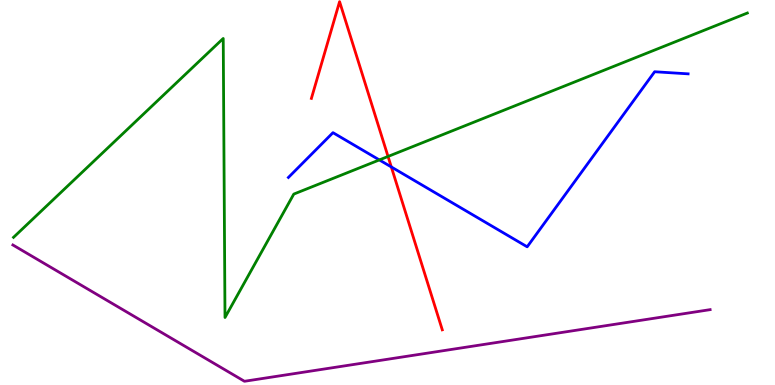[{'lines': ['blue', 'red'], 'intersections': [{'x': 5.05, 'y': 5.66}]}, {'lines': ['green', 'red'], 'intersections': [{'x': 5.01, 'y': 5.94}]}, {'lines': ['purple', 'red'], 'intersections': []}, {'lines': ['blue', 'green'], 'intersections': [{'x': 4.89, 'y': 5.85}]}, {'lines': ['blue', 'purple'], 'intersections': []}, {'lines': ['green', 'purple'], 'intersections': []}]